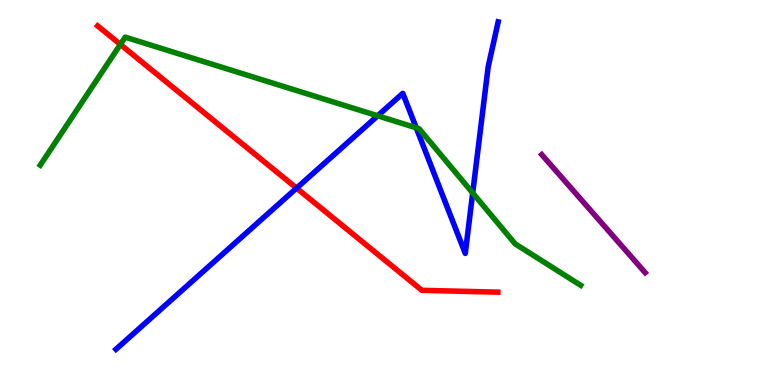[{'lines': ['blue', 'red'], 'intersections': [{'x': 3.83, 'y': 5.11}]}, {'lines': ['green', 'red'], 'intersections': [{'x': 1.55, 'y': 8.85}]}, {'lines': ['purple', 'red'], 'intersections': []}, {'lines': ['blue', 'green'], 'intersections': [{'x': 4.87, 'y': 6.99}, {'x': 5.37, 'y': 6.68}, {'x': 6.1, 'y': 4.99}]}, {'lines': ['blue', 'purple'], 'intersections': []}, {'lines': ['green', 'purple'], 'intersections': []}]